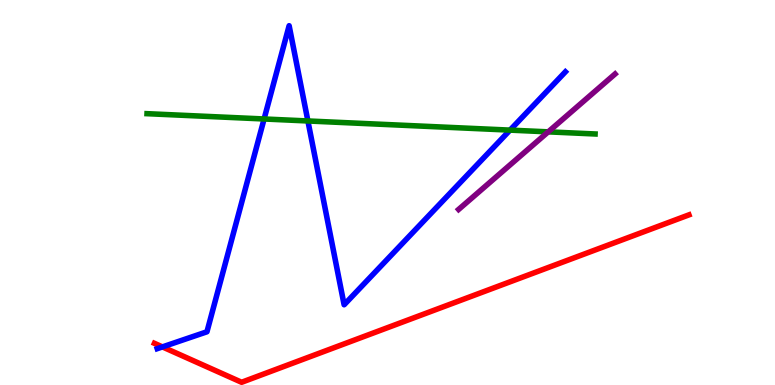[{'lines': ['blue', 'red'], 'intersections': [{'x': 2.1, 'y': 0.989}]}, {'lines': ['green', 'red'], 'intersections': []}, {'lines': ['purple', 'red'], 'intersections': []}, {'lines': ['blue', 'green'], 'intersections': [{'x': 3.41, 'y': 6.91}, {'x': 3.97, 'y': 6.86}, {'x': 6.58, 'y': 6.62}]}, {'lines': ['blue', 'purple'], 'intersections': []}, {'lines': ['green', 'purple'], 'intersections': [{'x': 7.07, 'y': 6.58}]}]